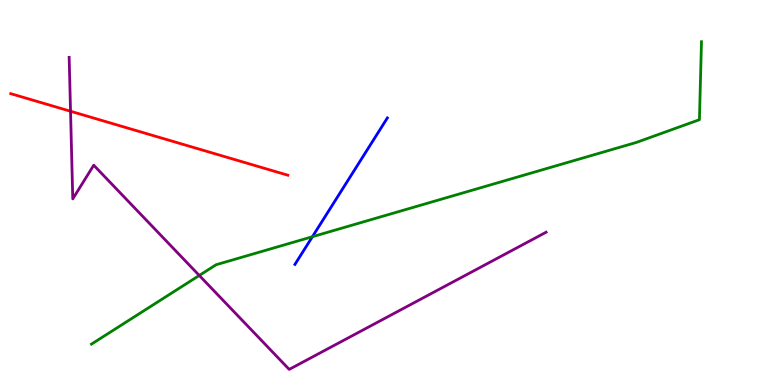[{'lines': ['blue', 'red'], 'intersections': []}, {'lines': ['green', 'red'], 'intersections': []}, {'lines': ['purple', 'red'], 'intersections': [{'x': 0.91, 'y': 7.11}]}, {'lines': ['blue', 'green'], 'intersections': [{'x': 4.03, 'y': 3.85}]}, {'lines': ['blue', 'purple'], 'intersections': []}, {'lines': ['green', 'purple'], 'intersections': [{'x': 2.57, 'y': 2.85}]}]